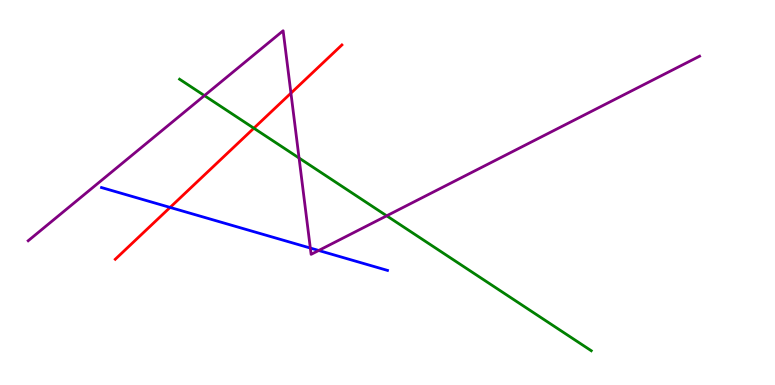[{'lines': ['blue', 'red'], 'intersections': [{'x': 2.19, 'y': 4.61}]}, {'lines': ['green', 'red'], 'intersections': [{'x': 3.28, 'y': 6.67}]}, {'lines': ['purple', 'red'], 'intersections': [{'x': 3.75, 'y': 7.58}]}, {'lines': ['blue', 'green'], 'intersections': []}, {'lines': ['blue', 'purple'], 'intersections': [{'x': 4.0, 'y': 3.56}, {'x': 4.11, 'y': 3.49}]}, {'lines': ['green', 'purple'], 'intersections': [{'x': 2.64, 'y': 7.52}, {'x': 3.86, 'y': 5.9}, {'x': 4.99, 'y': 4.39}]}]